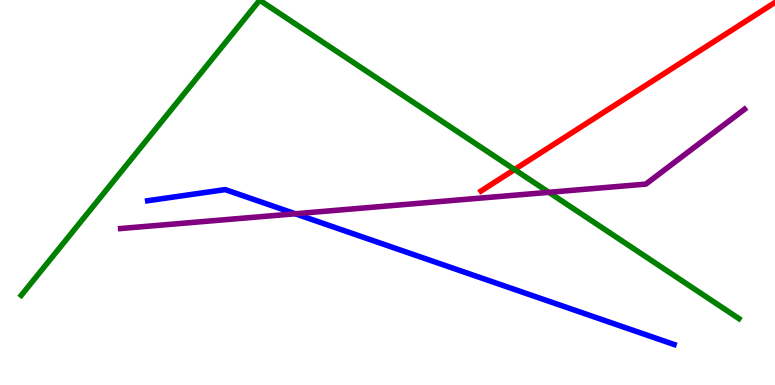[{'lines': ['blue', 'red'], 'intersections': []}, {'lines': ['green', 'red'], 'intersections': [{'x': 6.64, 'y': 5.6}]}, {'lines': ['purple', 'red'], 'intersections': []}, {'lines': ['blue', 'green'], 'intersections': []}, {'lines': ['blue', 'purple'], 'intersections': [{'x': 3.81, 'y': 4.45}]}, {'lines': ['green', 'purple'], 'intersections': [{'x': 7.08, 'y': 5.0}]}]